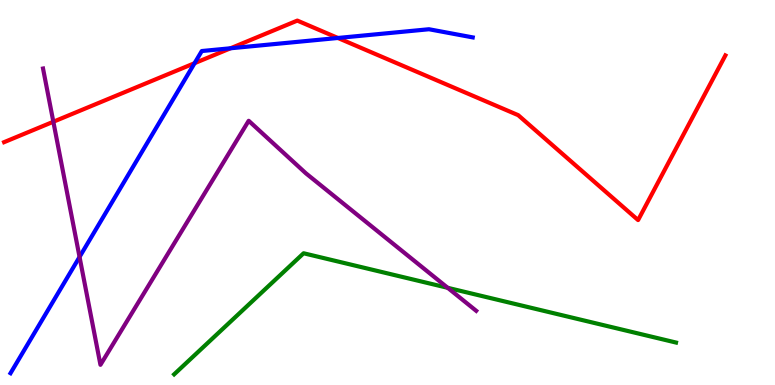[{'lines': ['blue', 'red'], 'intersections': [{'x': 2.51, 'y': 8.36}, {'x': 2.97, 'y': 8.75}, {'x': 4.36, 'y': 9.01}]}, {'lines': ['green', 'red'], 'intersections': []}, {'lines': ['purple', 'red'], 'intersections': [{'x': 0.688, 'y': 6.84}]}, {'lines': ['blue', 'green'], 'intersections': []}, {'lines': ['blue', 'purple'], 'intersections': [{'x': 1.03, 'y': 3.33}]}, {'lines': ['green', 'purple'], 'intersections': [{'x': 5.78, 'y': 2.52}]}]